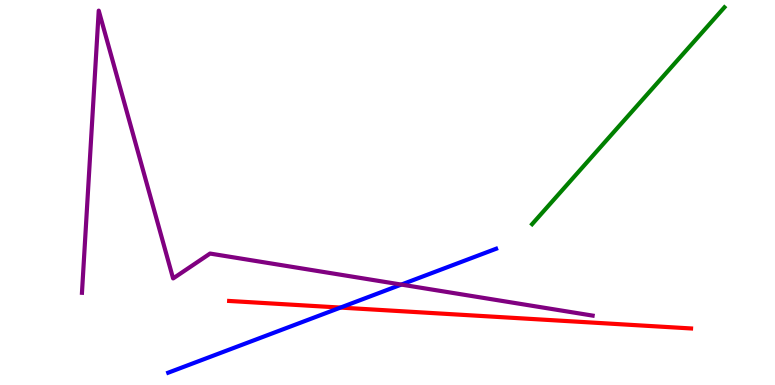[{'lines': ['blue', 'red'], 'intersections': [{'x': 4.39, 'y': 2.01}]}, {'lines': ['green', 'red'], 'intersections': []}, {'lines': ['purple', 'red'], 'intersections': []}, {'lines': ['blue', 'green'], 'intersections': []}, {'lines': ['blue', 'purple'], 'intersections': [{'x': 5.18, 'y': 2.61}]}, {'lines': ['green', 'purple'], 'intersections': []}]